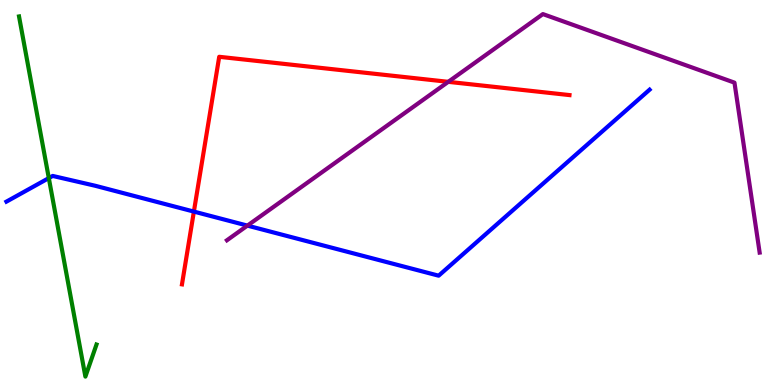[{'lines': ['blue', 'red'], 'intersections': [{'x': 2.5, 'y': 4.5}]}, {'lines': ['green', 'red'], 'intersections': []}, {'lines': ['purple', 'red'], 'intersections': [{'x': 5.78, 'y': 7.87}]}, {'lines': ['blue', 'green'], 'intersections': [{'x': 0.63, 'y': 5.37}]}, {'lines': ['blue', 'purple'], 'intersections': [{'x': 3.19, 'y': 4.14}]}, {'lines': ['green', 'purple'], 'intersections': []}]